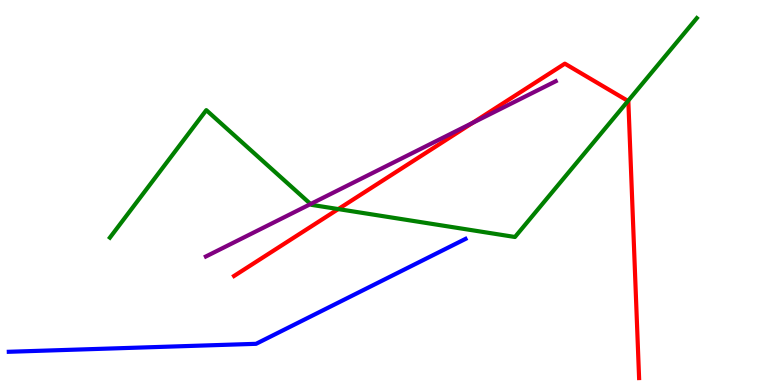[{'lines': ['blue', 'red'], 'intersections': []}, {'lines': ['green', 'red'], 'intersections': [{'x': 4.36, 'y': 4.57}, {'x': 8.1, 'y': 7.38}]}, {'lines': ['purple', 'red'], 'intersections': [{'x': 6.1, 'y': 6.81}]}, {'lines': ['blue', 'green'], 'intersections': []}, {'lines': ['blue', 'purple'], 'intersections': []}, {'lines': ['green', 'purple'], 'intersections': [{'x': 4.01, 'y': 4.7}]}]